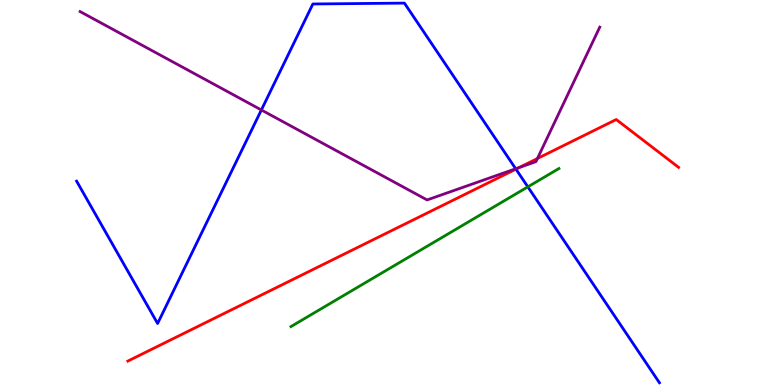[{'lines': ['blue', 'red'], 'intersections': [{'x': 6.66, 'y': 5.61}]}, {'lines': ['green', 'red'], 'intersections': []}, {'lines': ['purple', 'red'], 'intersections': [{'x': 6.7, 'y': 5.65}, {'x': 6.93, 'y': 5.88}]}, {'lines': ['blue', 'green'], 'intersections': [{'x': 6.81, 'y': 5.15}]}, {'lines': ['blue', 'purple'], 'intersections': [{'x': 3.37, 'y': 7.14}, {'x': 6.65, 'y': 5.62}]}, {'lines': ['green', 'purple'], 'intersections': []}]